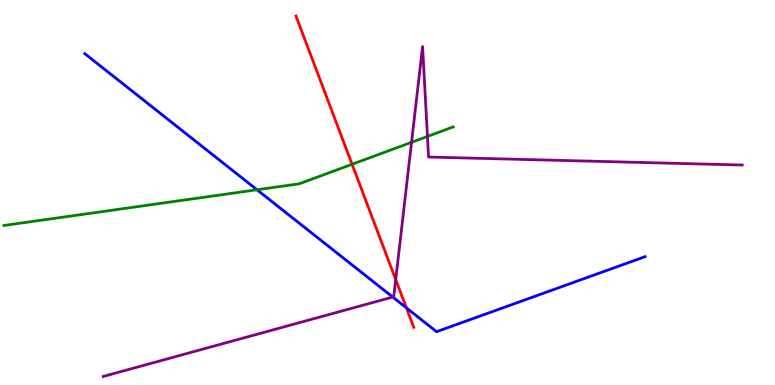[{'lines': ['blue', 'red'], 'intersections': [{'x': 5.24, 'y': 2.0}]}, {'lines': ['green', 'red'], 'intersections': [{'x': 4.54, 'y': 5.73}]}, {'lines': ['purple', 'red'], 'intersections': [{'x': 5.11, 'y': 2.74}]}, {'lines': ['blue', 'green'], 'intersections': [{'x': 3.32, 'y': 5.07}]}, {'lines': ['blue', 'purple'], 'intersections': [{'x': 5.07, 'y': 2.28}]}, {'lines': ['green', 'purple'], 'intersections': [{'x': 5.31, 'y': 6.3}, {'x': 5.52, 'y': 6.46}]}]